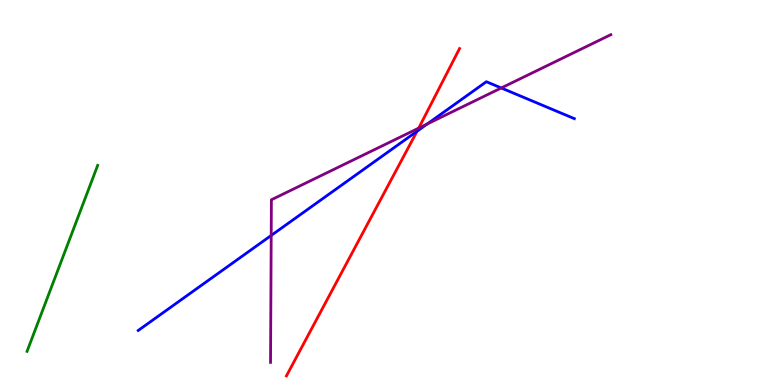[{'lines': ['blue', 'red'], 'intersections': [{'x': 5.38, 'y': 6.59}]}, {'lines': ['green', 'red'], 'intersections': []}, {'lines': ['purple', 'red'], 'intersections': [{'x': 5.4, 'y': 6.67}]}, {'lines': ['blue', 'green'], 'intersections': []}, {'lines': ['blue', 'purple'], 'intersections': [{'x': 3.5, 'y': 3.88}, {'x': 5.51, 'y': 6.78}, {'x': 6.47, 'y': 7.72}]}, {'lines': ['green', 'purple'], 'intersections': []}]